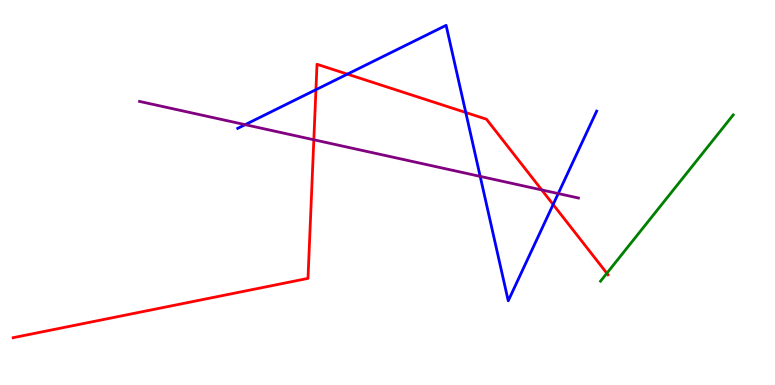[{'lines': ['blue', 'red'], 'intersections': [{'x': 4.08, 'y': 7.67}, {'x': 4.48, 'y': 8.07}, {'x': 6.01, 'y': 7.08}, {'x': 7.14, 'y': 4.69}]}, {'lines': ['green', 'red'], 'intersections': [{'x': 7.83, 'y': 2.9}]}, {'lines': ['purple', 'red'], 'intersections': [{'x': 4.05, 'y': 6.37}, {'x': 6.99, 'y': 5.07}]}, {'lines': ['blue', 'green'], 'intersections': []}, {'lines': ['blue', 'purple'], 'intersections': [{'x': 3.16, 'y': 6.76}, {'x': 6.2, 'y': 5.42}, {'x': 7.2, 'y': 4.97}]}, {'lines': ['green', 'purple'], 'intersections': []}]